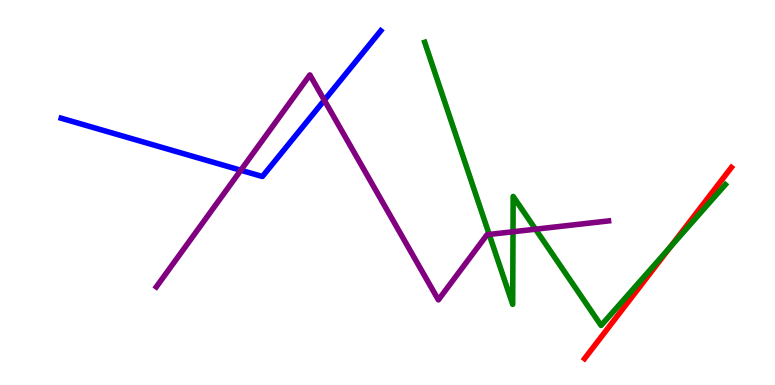[{'lines': ['blue', 'red'], 'intersections': []}, {'lines': ['green', 'red'], 'intersections': [{'x': 8.65, 'y': 3.58}]}, {'lines': ['purple', 'red'], 'intersections': []}, {'lines': ['blue', 'green'], 'intersections': []}, {'lines': ['blue', 'purple'], 'intersections': [{'x': 3.11, 'y': 5.58}, {'x': 4.18, 'y': 7.4}]}, {'lines': ['green', 'purple'], 'intersections': [{'x': 6.31, 'y': 3.91}, {'x': 6.62, 'y': 3.98}, {'x': 6.91, 'y': 4.05}]}]